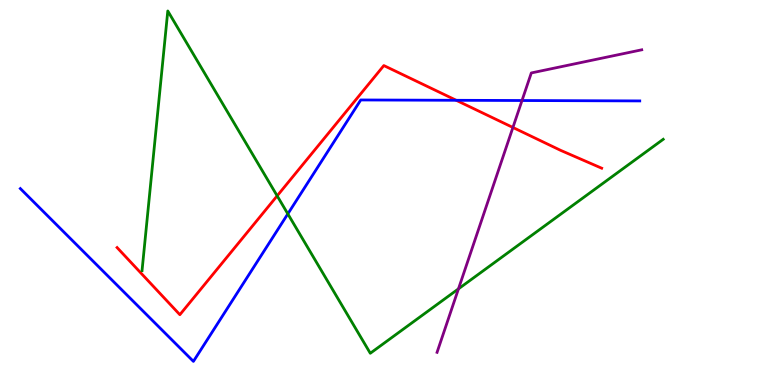[{'lines': ['blue', 'red'], 'intersections': [{'x': 5.89, 'y': 7.39}]}, {'lines': ['green', 'red'], 'intersections': [{'x': 3.58, 'y': 4.91}]}, {'lines': ['purple', 'red'], 'intersections': [{'x': 6.62, 'y': 6.69}]}, {'lines': ['blue', 'green'], 'intersections': [{'x': 3.71, 'y': 4.44}]}, {'lines': ['blue', 'purple'], 'intersections': [{'x': 6.74, 'y': 7.39}]}, {'lines': ['green', 'purple'], 'intersections': [{'x': 5.92, 'y': 2.5}]}]